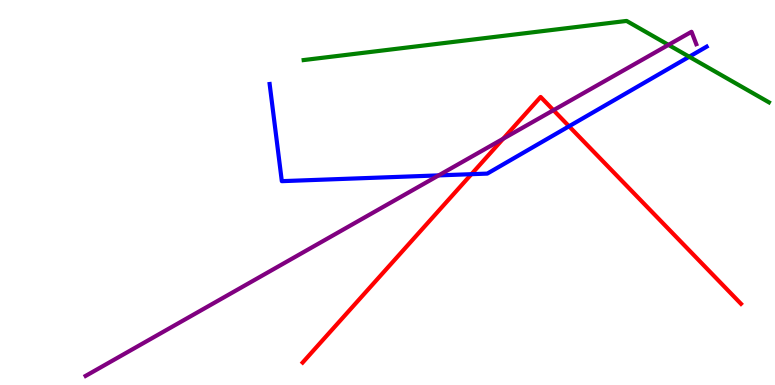[{'lines': ['blue', 'red'], 'intersections': [{'x': 6.08, 'y': 5.48}, {'x': 7.34, 'y': 6.72}]}, {'lines': ['green', 'red'], 'intersections': []}, {'lines': ['purple', 'red'], 'intersections': [{'x': 6.49, 'y': 6.4}, {'x': 7.14, 'y': 7.14}]}, {'lines': ['blue', 'green'], 'intersections': [{'x': 8.89, 'y': 8.53}]}, {'lines': ['blue', 'purple'], 'intersections': [{'x': 5.66, 'y': 5.44}]}, {'lines': ['green', 'purple'], 'intersections': [{'x': 8.63, 'y': 8.83}]}]